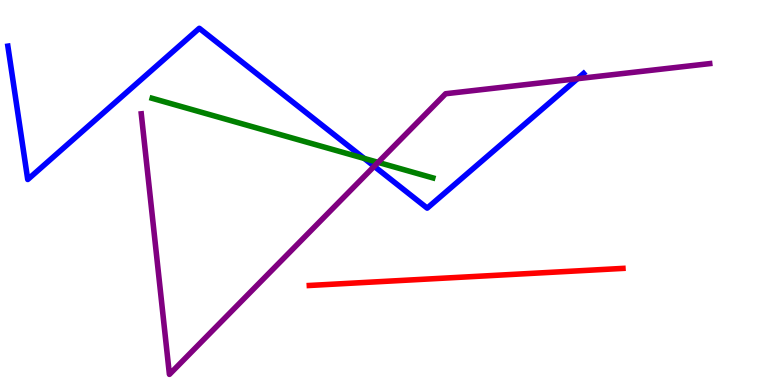[{'lines': ['blue', 'red'], 'intersections': []}, {'lines': ['green', 'red'], 'intersections': []}, {'lines': ['purple', 'red'], 'intersections': []}, {'lines': ['blue', 'green'], 'intersections': [{'x': 4.7, 'y': 5.89}]}, {'lines': ['blue', 'purple'], 'intersections': [{'x': 4.83, 'y': 5.68}, {'x': 7.45, 'y': 7.96}]}, {'lines': ['green', 'purple'], 'intersections': [{'x': 4.88, 'y': 5.78}]}]